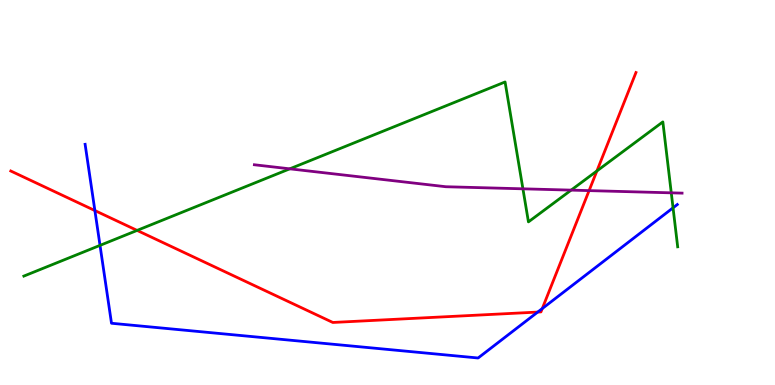[{'lines': ['blue', 'red'], 'intersections': [{'x': 1.22, 'y': 4.53}, {'x': 6.94, 'y': 1.89}, {'x': 7.0, 'y': 1.99}]}, {'lines': ['green', 'red'], 'intersections': [{'x': 1.77, 'y': 4.02}, {'x': 7.7, 'y': 5.56}]}, {'lines': ['purple', 'red'], 'intersections': [{'x': 7.6, 'y': 5.05}]}, {'lines': ['blue', 'green'], 'intersections': [{'x': 1.29, 'y': 3.63}, {'x': 8.68, 'y': 4.6}]}, {'lines': ['blue', 'purple'], 'intersections': []}, {'lines': ['green', 'purple'], 'intersections': [{'x': 3.74, 'y': 5.61}, {'x': 6.75, 'y': 5.1}, {'x': 7.37, 'y': 5.06}, {'x': 8.66, 'y': 4.99}]}]